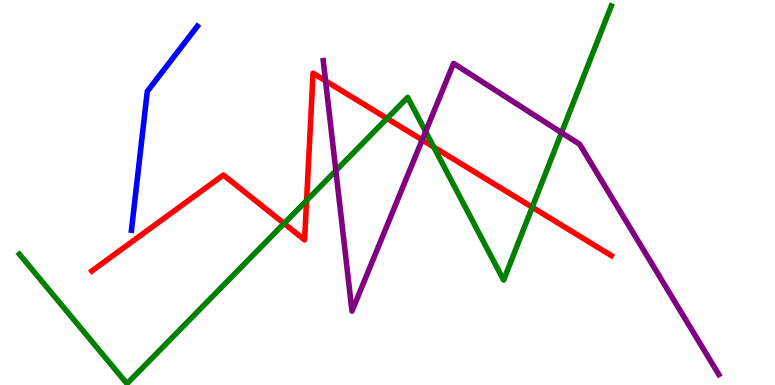[{'lines': ['blue', 'red'], 'intersections': []}, {'lines': ['green', 'red'], 'intersections': [{'x': 3.67, 'y': 4.2}, {'x': 3.96, 'y': 4.79}, {'x': 4.99, 'y': 6.92}, {'x': 5.6, 'y': 6.18}, {'x': 6.87, 'y': 4.62}]}, {'lines': ['purple', 'red'], 'intersections': [{'x': 4.2, 'y': 7.9}, {'x': 5.45, 'y': 6.37}]}, {'lines': ['blue', 'green'], 'intersections': []}, {'lines': ['blue', 'purple'], 'intersections': []}, {'lines': ['green', 'purple'], 'intersections': [{'x': 4.33, 'y': 5.57}, {'x': 5.49, 'y': 6.58}, {'x': 7.25, 'y': 6.55}]}]